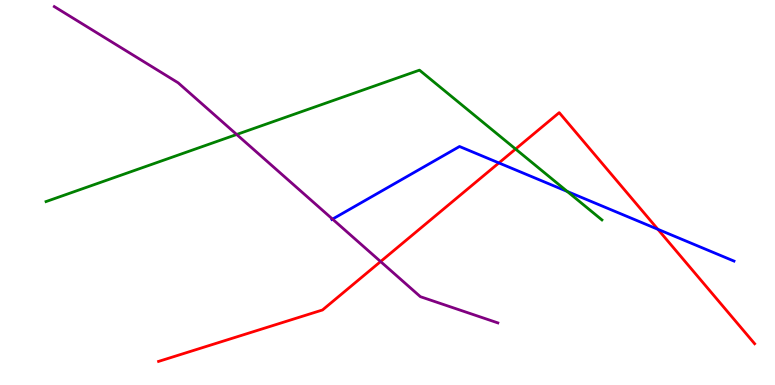[{'lines': ['blue', 'red'], 'intersections': [{'x': 6.44, 'y': 5.77}, {'x': 8.49, 'y': 4.04}]}, {'lines': ['green', 'red'], 'intersections': [{'x': 6.65, 'y': 6.13}]}, {'lines': ['purple', 'red'], 'intersections': [{'x': 4.91, 'y': 3.21}]}, {'lines': ['blue', 'green'], 'intersections': [{'x': 7.32, 'y': 5.03}]}, {'lines': ['blue', 'purple'], 'intersections': [{'x': 4.29, 'y': 4.31}]}, {'lines': ['green', 'purple'], 'intersections': [{'x': 3.05, 'y': 6.51}]}]